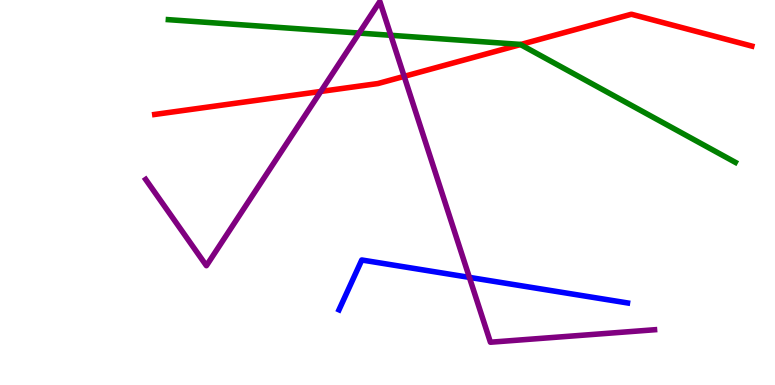[{'lines': ['blue', 'red'], 'intersections': []}, {'lines': ['green', 'red'], 'intersections': [{'x': 6.72, 'y': 8.84}]}, {'lines': ['purple', 'red'], 'intersections': [{'x': 4.14, 'y': 7.62}, {'x': 5.21, 'y': 8.02}]}, {'lines': ['blue', 'green'], 'intersections': []}, {'lines': ['blue', 'purple'], 'intersections': [{'x': 6.06, 'y': 2.8}]}, {'lines': ['green', 'purple'], 'intersections': [{'x': 4.63, 'y': 9.14}, {'x': 5.04, 'y': 9.08}]}]